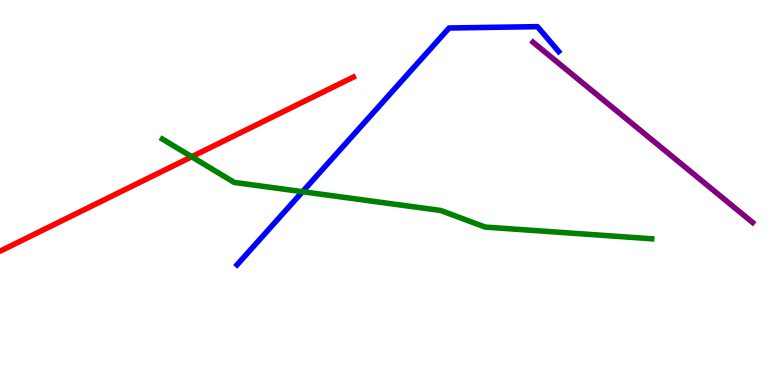[{'lines': ['blue', 'red'], 'intersections': []}, {'lines': ['green', 'red'], 'intersections': [{'x': 2.47, 'y': 5.93}]}, {'lines': ['purple', 'red'], 'intersections': []}, {'lines': ['blue', 'green'], 'intersections': [{'x': 3.9, 'y': 5.02}]}, {'lines': ['blue', 'purple'], 'intersections': []}, {'lines': ['green', 'purple'], 'intersections': []}]